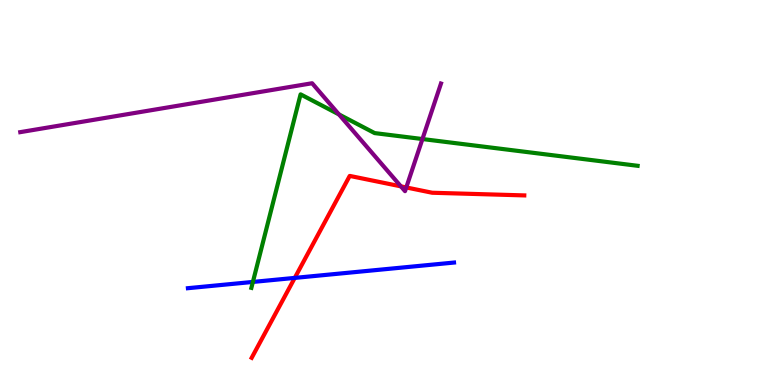[{'lines': ['blue', 'red'], 'intersections': [{'x': 3.8, 'y': 2.78}]}, {'lines': ['green', 'red'], 'intersections': []}, {'lines': ['purple', 'red'], 'intersections': [{'x': 5.17, 'y': 5.16}, {'x': 5.24, 'y': 5.13}]}, {'lines': ['blue', 'green'], 'intersections': [{'x': 3.26, 'y': 2.68}]}, {'lines': ['blue', 'purple'], 'intersections': []}, {'lines': ['green', 'purple'], 'intersections': [{'x': 4.37, 'y': 7.03}, {'x': 5.45, 'y': 6.39}]}]